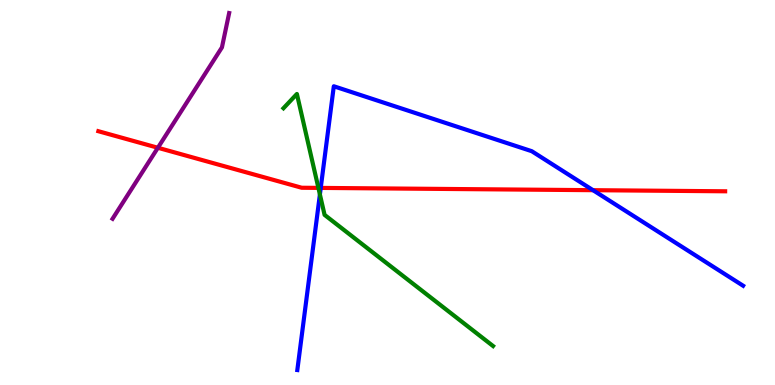[{'lines': ['blue', 'red'], 'intersections': [{'x': 4.14, 'y': 5.12}, {'x': 7.65, 'y': 5.06}]}, {'lines': ['green', 'red'], 'intersections': [{'x': 4.11, 'y': 5.12}]}, {'lines': ['purple', 'red'], 'intersections': [{'x': 2.04, 'y': 6.16}]}, {'lines': ['blue', 'green'], 'intersections': [{'x': 4.13, 'y': 4.95}]}, {'lines': ['blue', 'purple'], 'intersections': []}, {'lines': ['green', 'purple'], 'intersections': []}]